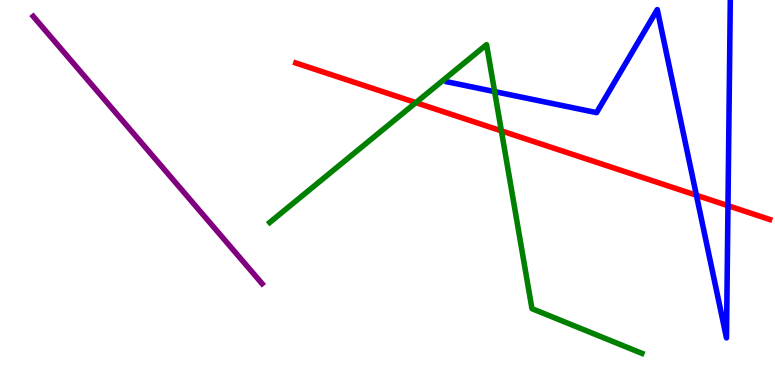[{'lines': ['blue', 'red'], 'intersections': [{'x': 8.99, 'y': 4.93}, {'x': 9.39, 'y': 4.66}]}, {'lines': ['green', 'red'], 'intersections': [{'x': 5.37, 'y': 7.33}, {'x': 6.47, 'y': 6.6}]}, {'lines': ['purple', 'red'], 'intersections': []}, {'lines': ['blue', 'green'], 'intersections': [{'x': 6.38, 'y': 7.62}]}, {'lines': ['blue', 'purple'], 'intersections': []}, {'lines': ['green', 'purple'], 'intersections': []}]